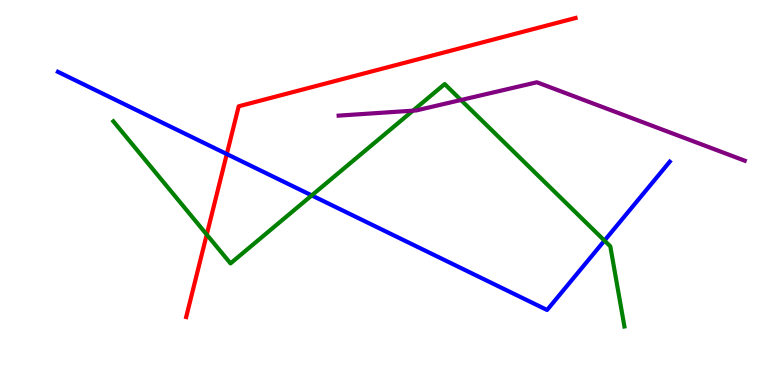[{'lines': ['blue', 'red'], 'intersections': [{'x': 2.93, 'y': 6.0}]}, {'lines': ['green', 'red'], 'intersections': [{'x': 2.67, 'y': 3.91}]}, {'lines': ['purple', 'red'], 'intersections': []}, {'lines': ['blue', 'green'], 'intersections': [{'x': 4.02, 'y': 4.92}, {'x': 7.8, 'y': 3.75}]}, {'lines': ['blue', 'purple'], 'intersections': []}, {'lines': ['green', 'purple'], 'intersections': [{'x': 5.33, 'y': 7.13}, {'x': 5.95, 'y': 7.4}]}]